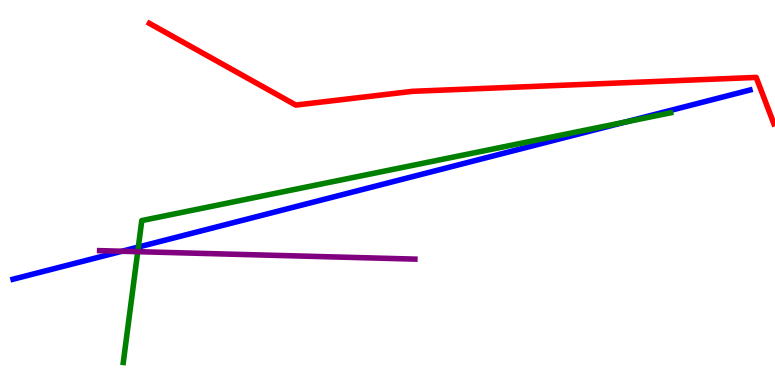[{'lines': ['blue', 'red'], 'intersections': []}, {'lines': ['green', 'red'], 'intersections': []}, {'lines': ['purple', 'red'], 'intersections': []}, {'lines': ['blue', 'green'], 'intersections': [{'x': 1.78, 'y': 3.58}, {'x': 8.07, 'y': 6.83}]}, {'lines': ['blue', 'purple'], 'intersections': [{'x': 1.57, 'y': 3.47}]}, {'lines': ['green', 'purple'], 'intersections': [{'x': 1.78, 'y': 3.46}]}]